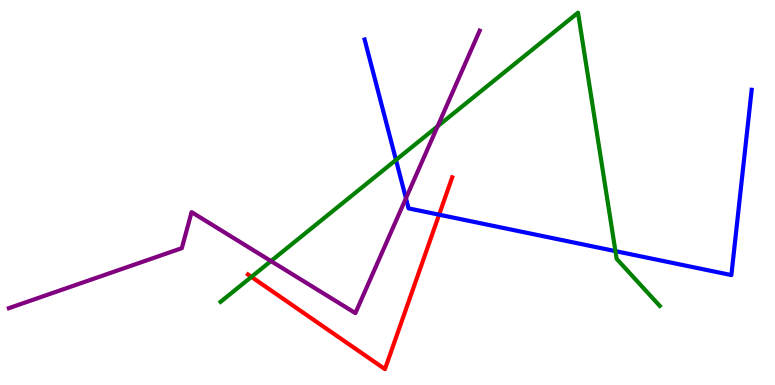[{'lines': ['blue', 'red'], 'intersections': [{'x': 5.67, 'y': 4.42}]}, {'lines': ['green', 'red'], 'intersections': [{'x': 3.24, 'y': 2.81}]}, {'lines': ['purple', 'red'], 'intersections': []}, {'lines': ['blue', 'green'], 'intersections': [{'x': 5.11, 'y': 5.85}, {'x': 7.94, 'y': 3.48}]}, {'lines': ['blue', 'purple'], 'intersections': [{'x': 5.24, 'y': 4.85}]}, {'lines': ['green', 'purple'], 'intersections': [{'x': 3.5, 'y': 3.22}, {'x': 5.65, 'y': 6.72}]}]